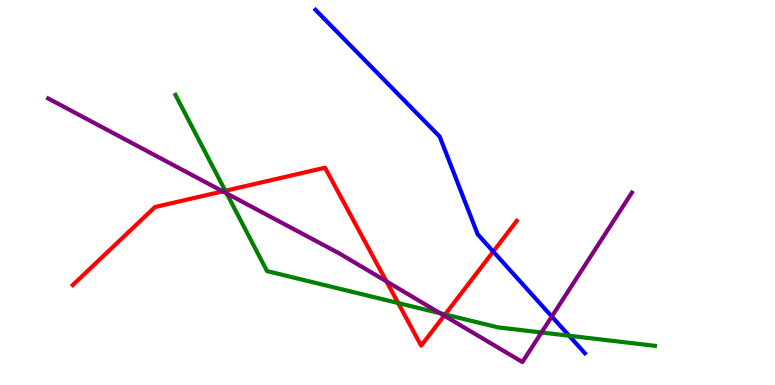[{'lines': ['blue', 'red'], 'intersections': [{'x': 6.36, 'y': 3.47}]}, {'lines': ['green', 'red'], 'intersections': [{'x': 2.91, 'y': 5.04}, {'x': 5.14, 'y': 2.13}, {'x': 5.74, 'y': 1.83}]}, {'lines': ['purple', 'red'], 'intersections': [{'x': 2.87, 'y': 5.03}, {'x': 4.99, 'y': 2.69}, {'x': 5.73, 'y': 1.8}]}, {'lines': ['blue', 'green'], 'intersections': [{'x': 7.34, 'y': 1.28}]}, {'lines': ['blue', 'purple'], 'intersections': [{'x': 7.12, 'y': 1.78}]}, {'lines': ['green', 'purple'], 'intersections': [{'x': 2.92, 'y': 4.98}, {'x': 5.68, 'y': 1.86}, {'x': 6.99, 'y': 1.36}]}]